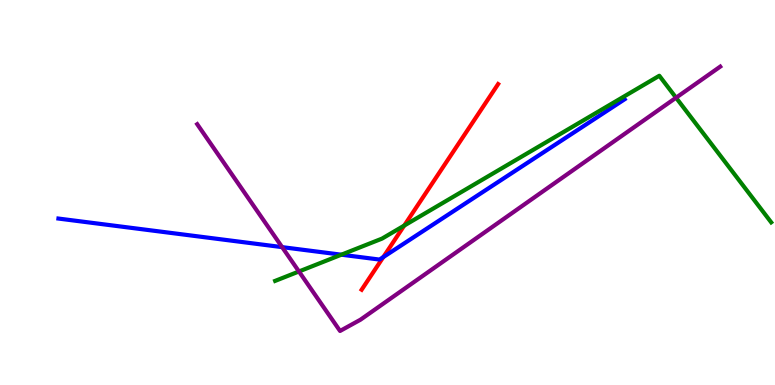[{'lines': ['blue', 'red'], 'intersections': [{'x': 4.95, 'y': 3.32}]}, {'lines': ['green', 'red'], 'intersections': [{'x': 5.22, 'y': 4.14}]}, {'lines': ['purple', 'red'], 'intersections': []}, {'lines': ['blue', 'green'], 'intersections': [{'x': 4.4, 'y': 3.38}]}, {'lines': ['blue', 'purple'], 'intersections': [{'x': 3.64, 'y': 3.58}]}, {'lines': ['green', 'purple'], 'intersections': [{'x': 3.86, 'y': 2.95}, {'x': 8.72, 'y': 7.46}]}]